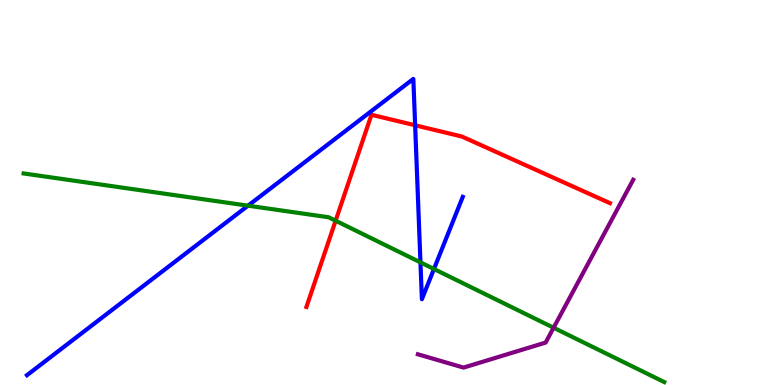[{'lines': ['blue', 'red'], 'intersections': [{'x': 5.36, 'y': 6.75}]}, {'lines': ['green', 'red'], 'intersections': [{'x': 4.33, 'y': 4.27}]}, {'lines': ['purple', 'red'], 'intersections': []}, {'lines': ['blue', 'green'], 'intersections': [{'x': 3.2, 'y': 4.66}, {'x': 5.43, 'y': 3.19}, {'x': 5.6, 'y': 3.01}]}, {'lines': ['blue', 'purple'], 'intersections': []}, {'lines': ['green', 'purple'], 'intersections': [{'x': 7.14, 'y': 1.49}]}]